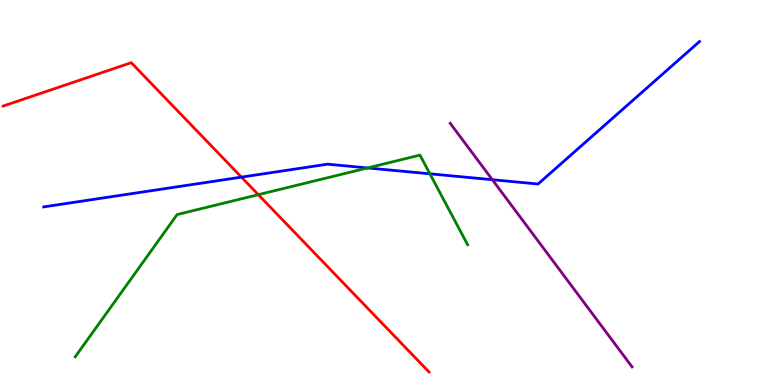[{'lines': ['blue', 'red'], 'intersections': [{'x': 3.12, 'y': 5.4}]}, {'lines': ['green', 'red'], 'intersections': [{'x': 3.33, 'y': 4.94}]}, {'lines': ['purple', 'red'], 'intersections': []}, {'lines': ['blue', 'green'], 'intersections': [{'x': 4.74, 'y': 5.64}, {'x': 5.55, 'y': 5.49}]}, {'lines': ['blue', 'purple'], 'intersections': [{'x': 6.35, 'y': 5.33}]}, {'lines': ['green', 'purple'], 'intersections': []}]